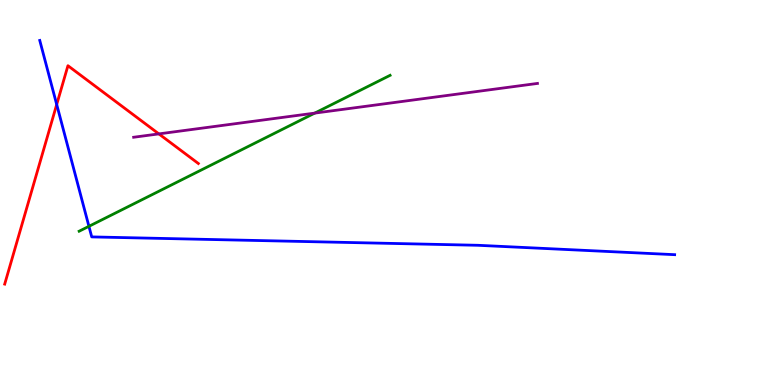[{'lines': ['blue', 'red'], 'intersections': [{'x': 0.732, 'y': 7.29}]}, {'lines': ['green', 'red'], 'intersections': []}, {'lines': ['purple', 'red'], 'intersections': [{'x': 2.05, 'y': 6.52}]}, {'lines': ['blue', 'green'], 'intersections': [{'x': 1.15, 'y': 4.12}]}, {'lines': ['blue', 'purple'], 'intersections': []}, {'lines': ['green', 'purple'], 'intersections': [{'x': 4.06, 'y': 7.06}]}]